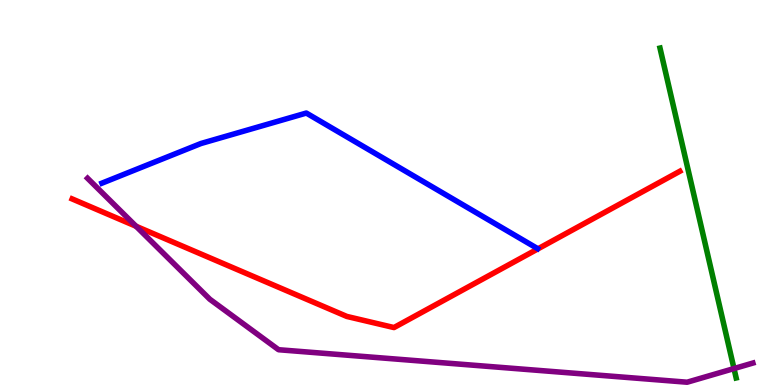[{'lines': ['blue', 'red'], 'intersections': []}, {'lines': ['green', 'red'], 'intersections': []}, {'lines': ['purple', 'red'], 'intersections': [{'x': 1.76, 'y': 4.12}]}, {'lines': ['blue', 'green'], 'intersections': []}, {'lines': ['blue', 'purple'], 'intersections': []}, {'lines': ['green', 'purple'], 'intersections': [{'x': 9.47, 'y': 0.427}]}]